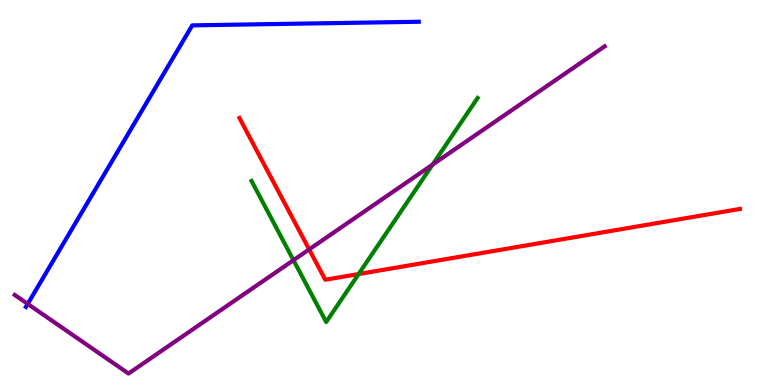[{'lines': ['blue', 'red'], 'intersections': []}, {'lines': ['green', 'red'], 'intersections': [{'x': 4.63, 'y': 2.88}]}, {'lines': ['purple', 'red'], 'intersections': [{'x': 3.99, 'y': 3.52}]}, {'lines': ['blue', 'green'], 'intersections': []}, {'lines': ['blue', 'purple'], 'intersections': [{'x': 0.357, 'y': 2.11}]}, {'lines': ['green', 'purple'], 'intersections': [{'x': 3.79, 'y': 3.24}, {'x': 5.58, 'y': 5.72}]}]